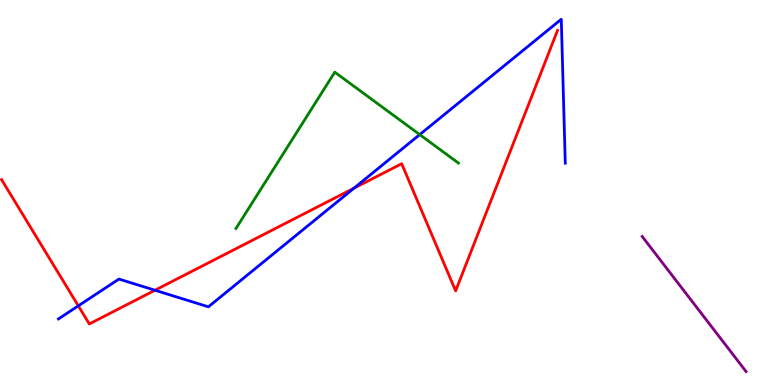[{'lines': ['blue', 'red'], 'intersections': [{'x': 1.01, 'y': 2.06}, {'x': 2.0, 'y': 2.46}, {'x': 4.57, 'y': 5.11}]}, {'lines': ['green', 'red'], 'intersections': []}, {'lines': ['purple', 'red'], 'intersections': []}, {'lines': ['blue', 'green'], 'intersections': [{'x': 5.42, 'y': 6.5}]}, {'lines': ['blue', 'purple'], 'intersections': []}, {'lines': ['green', 'purple'], 'intersections': []}]